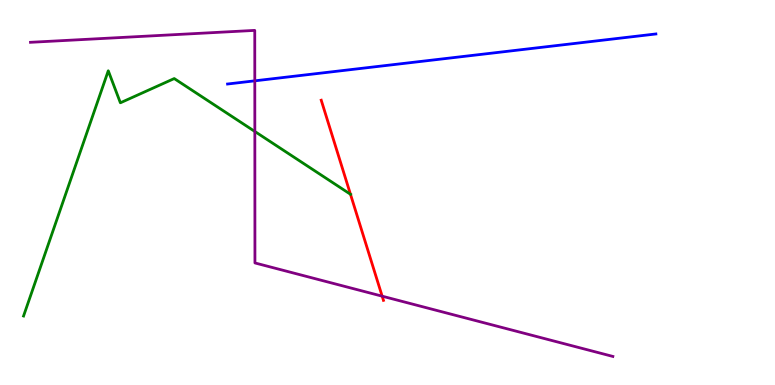[{'lines': ['blue', 'red'], 'intersections': []}, {'lines': ['green', 'red'], 'intersections': [{'x': 4.52, 'y': 4.95}]}, {'lines': ['purple', 'red'], 'intersections': [{'x': 4.93, 'y': 2.31}]}, {'lines': ['blue', 'green'], 'intersections': []}, {'lines': ['blue', 'purple'], 'intersections': [{'x': 3.29, 'y': 7.9}]}, {'lines': ['green', 'purple'], 'intersections': [{'x': 3.29, 'y': 6.58}]}]